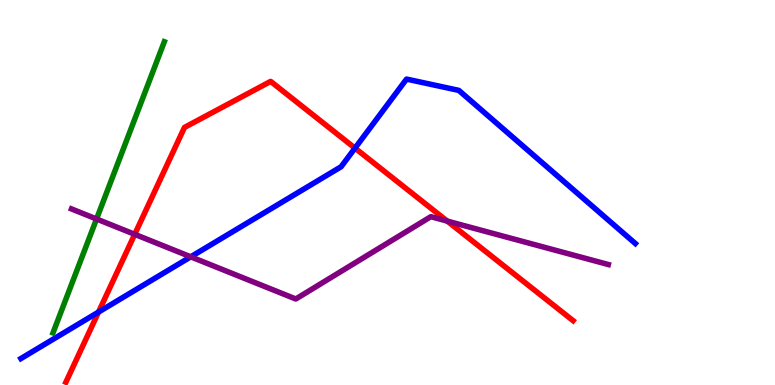[{'lines': ['blue', 'red'], 'intersections': [{'x': 1.27, 'y': 1.89}, {'x': 4.58, 'y': 6.15}]}, {'lines': ['green', 'red'], 'intersections': []}, {'lines': ['purple', 'red'], 'intersections': [{'x': 1.74, 'y': 3.91}, {'x': 5.77, 'y': 4.26}]}, {'lines': ['blue', 'green'], 'intersections': []}, {'lines': ['blue', 'purple'], 'intersections': [{'x': 2.46, 'y': 3.33}]}, {'lines': ['green', 'purple'], 'intersections': [{'x': 1.25, 'y': 4.31}]}]